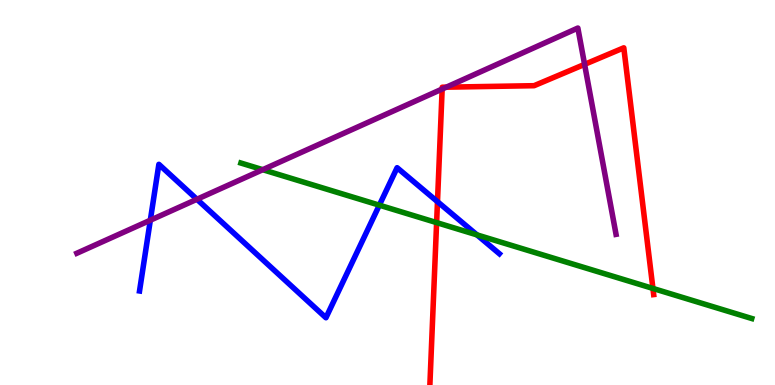[{'lines': ['blue', 'red'], 'intersections': [{'x': 5.64, 'y': 4.76}]}, {'lines': ['green', 'red'], 'intersections': [{'x': 5.63, 'y': 4.22}, {'x': 8.42, 'y': 2.51}]}, {'lines': ['purple', 'red'], 'intersections': [{'x': 5.71, 'y': 7.69}, {'x': 5.76, 'y': 7.74}, {'x': 7.54, 'y': 8.33}]}, {'lines': ['blue', 'green'], 'intersections': [{'x': 4.89, 'y': 4.67}, {'x': 6.15, 'y': 3.9}]}, {'lines': ['blue', 'purple'], 'intersections': [{'x': 1.94, 'y': 4.28}, {'x': 2.54, 'y': 4.82}]}, {'lines': ['green', 'purple'], 'intersections': [{'x': 3.39, 'y': 5.59}]}]